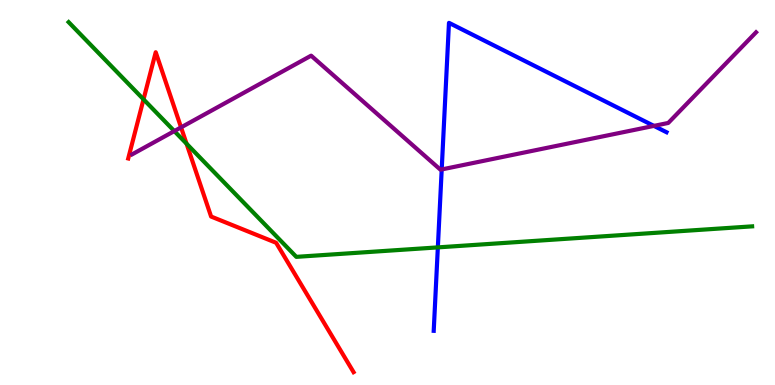[{'lines': ['blue', 'red'], 'intersections': []}, {'lines': ['green', 'red'], 'intersections': [{'x': 1.85, 'y': 7.42}, {'x': 2.41, 'y': 6.27}]}, {'lines': ['purple', 'red'], 'intersections': [{'x': 2.34, 'y': 6.69}]}, {'lines': ['blue', 'green'], 'intersections': [{'x': 5.65, 'y': 3.57}]}, {'lines': ['blue', 'purple'], 'intersections': [{'x': 5.7, 'y': 5.6}, {'x': 8.44, 'y': 6.73}]}, {'lines': ['green', 'purple'], 'intersections': [{'x': 2.25, 'y': 6.6}]}]